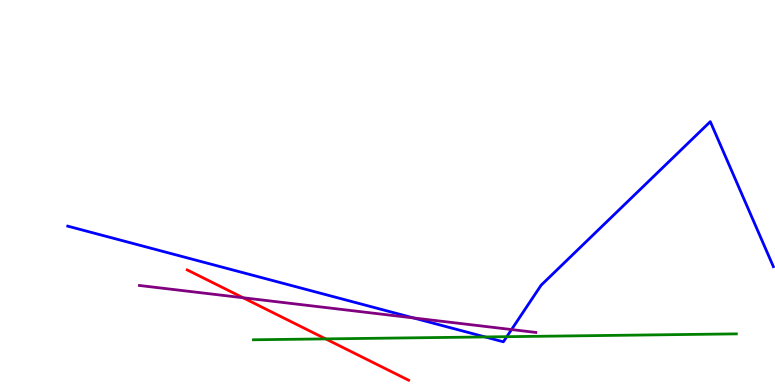[{'lines': ['blue', 'red'], 'intersections': []}, {'lines': ['green', 'red'], 'intersections': [{'x': 4.2, 'y': 1.2}]}, {'lines': ['purple', 'red'], 'intersections': [{'x': 3.14, 'y': 2.27}]}, {'lines': ['blue', 'green'], 'intersections': [{'x': 6.26, 'y': 1.25}, {'x': 6.54, 'y': 1.26}]}, {'lines': ['blue', 'purple'], 'intersections': [{'x': 5.34, 'y': 1.74}, {'x': 6.6, 'y': 1.44}]}, {'lines': ['green', 'purple'], 'intersections': []}]